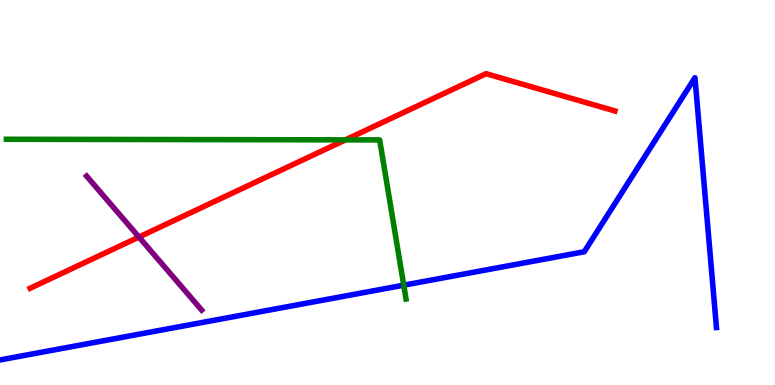[{'lines': ['blue', 'red'], 'intersections': []}, {'lines': ['green', 'red'], 'intersections': [{'x': 4.46, 'y': 6.37}]}, {'lines': ['purple', 'red'], 'intersections': [{'x': 1.79, 'y': 3.84}]}, {'lines': ['blue', 'green'], 'intersections': [{'x': 5.21, 'y': 2.59}]}, {'lines': ['blue', 'purple'], 'intersections': []}, {'lines': ['green', 'purple'], 'intersections': []}]